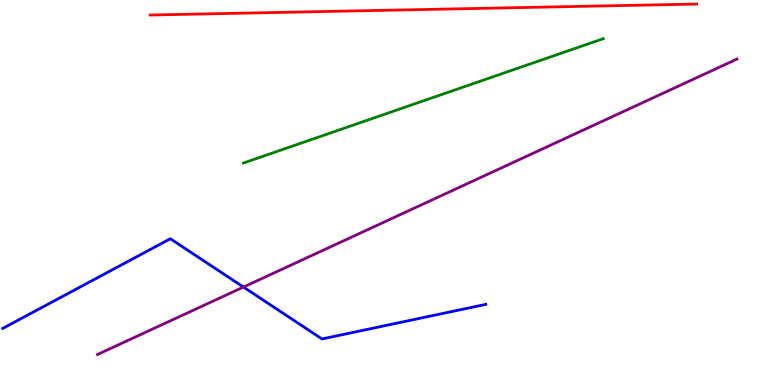[{'lines': ['blue', 'red'], 'intersections': []}, {'lines': ['green', 'red'], 'intersections': []}, {'lines': ['purple', 'red'], 'intersections': []}, {'lines': ['blue', 'green'], 'intersections': []}, {'lines': ['blue', 'purple'], 'intersections': [{'x': 3.14, 'y': 2.54}]}, {'lines': ['green', 'purple'], 'intersections': []}]